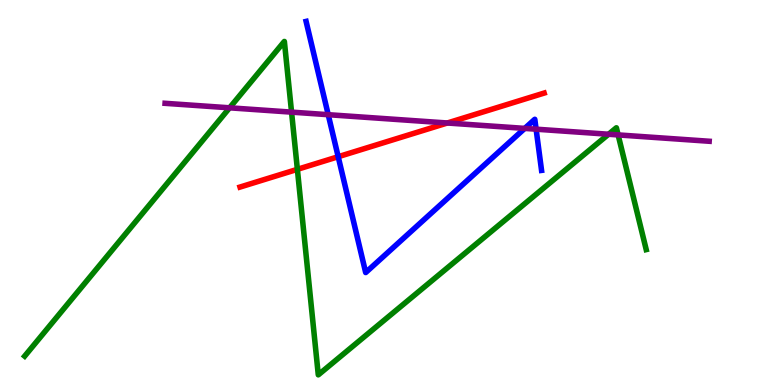[{'lines': ['blue', 'red'], 'intersections': [{'x': 4.36, 'y': 5.93}]}, {'lines': ['green', 'red'], 'intersections': [{'x': 3.84, 'y': 5.6}]}, {'lines': ['purple', 'red'], 'intersections': [{'x': 5.77, 'y': 6.81}]}, {'lines': ['blue', 'green'], 'intersections': []}, {'lines': ['blue', 'purple'], 'intersections': [{'x': 4.24, 'y': 7.02}, {'x': 6.77, 'y': 6.67}, {'x': 6.92, 'y': 6.64}]}, {'lines': ['green', 'purple'], 'intersections': [{'x': 2.96, 'y': 7.2}, {'x': 3.76, 'y': 7.09}, {'x': 7.85, 'y': 6.51}, {'x': 7.98, 'y': 6.5}]}]